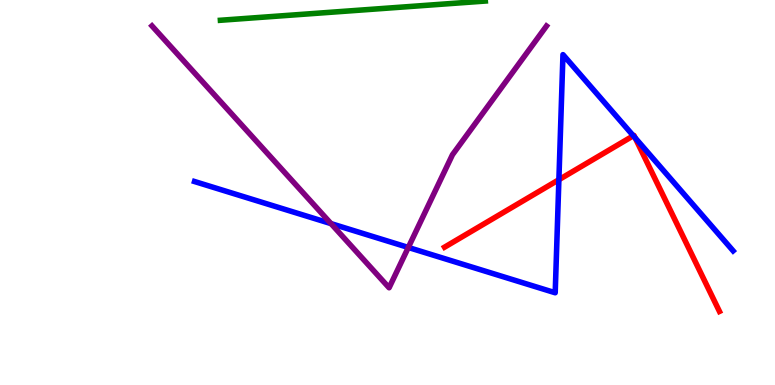[{'lines': ['blue', 'red'], 'intersections': [{'x': 7.21, 'y': 5.33}, {'x': 8.17, 'y': 6.47}, {'x': 8.2, 'y': 6.42}]}, {'lines': ['green', 'red'], 'intersections': []}, {'lines': ['purple', 'red'], 'intersections': []}, {'lines': ['blue', 'green'], 'intersections': []}, {'lines': ['blue', 'purple'], 'intersections': [{'x': 4.27, 'y': 4.19}, {'x': 5.27, 'y': 3.57}]}, {'lines': ['green', 'purple'], 'intersections': []}]